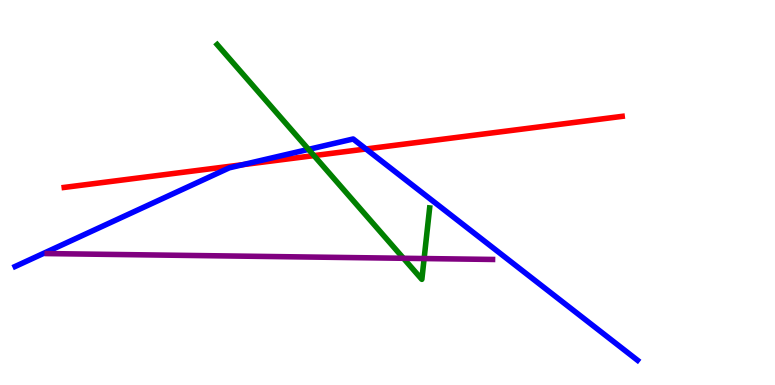[{'lines': ['blue', 'red'], 'intersections': [{'x': 3.13, 'y': 5.72}, {'x': 4.72, 'y': 6.13}]}, {'lines': ['green', 'red'], 'intersections': [{'x': 4.05, 'y': 5.96}]}, {'lines': ['purple', 'red'], 'intersections': []}, {'lines': ['blue', 'green'], 'intersections': [{'x': 3.98, 'y': 6.12}]}, {'lines': ['blue', 'purple'], 'intersections': []}, {'lines': ['green', 'purple'], 'intersections': [{'x': 5.21, 'y': 3.29}, {'x': 5.47, 'y': 3.28}]}]